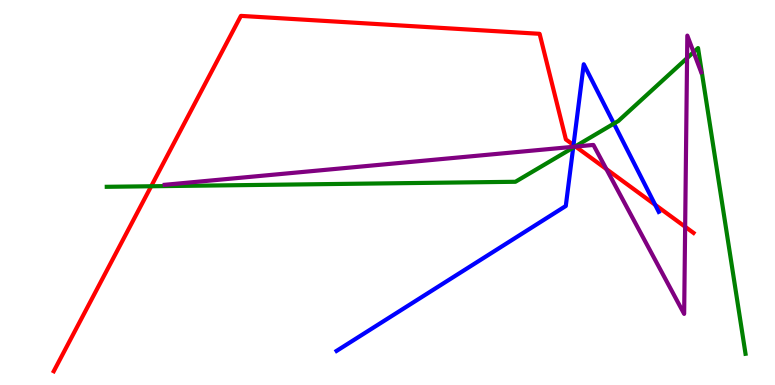[{'lines': ['blue', 'red'], 'intersections': [{'x': 7.4, 'y': 6.23}, {'x': 8.45, 'y': 4.68}]}, {'lines': ['green', 'red'], 'intersections': [{'x': 1.95, 'y': 5.16}, {'x': 7.42, 'y': 6.2}]}, {'lines': ['purple', 'red'], 'intersections': [{'x': 7.43, 'y': 6.19}, {'x': 7.82, 'y': 5.61}, {'x': 8.84, 'y': 4.11}]}, {'lines': ['blue', 'green'], 'intersections': [{'x': 7.4, 'y': 6.16}, {'x': 7.92, 'y': 6.79}]}, {'lines': ['blue', 'purple'], 'intersections': [{'x': 7.4, 'y': 6.19}]}, {'lines': ['green', 'purple'], 'intersections': [{'x': 7.42, 'y': 6.19}, {'x': 8.87, 'y': 8.49}, {'x': 8.95, 'y': 8.65}]}]